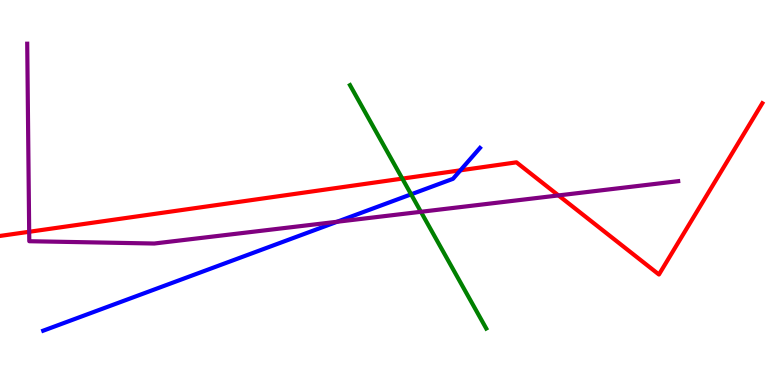[{'lines': ['blue', 'red'], 'intersections': [{'x': 5.94, 'y': 5.58}]}, {'lines': ['green', 'red'], 'intersections': [{'x': 5.19, 'y': 5.36}]}, {'lines': ['purple', 'red'], 'intersections': [{'x': 0.377, 'y': 3.98}, {'x': 7.21, 'y': 4.92}]}, {'lines': ['blue', 'green'], 'intersections': [{'x': 5.3, 'y': 4.95}]}, {'lines': ['blue', 'purple'], 'intersections': [{'x': 4.35, 'y': 4.24}]}, {'lines': ['green', 'purple'], 'intersections': [{'x': 5.43, 'y': 4.5}]}]